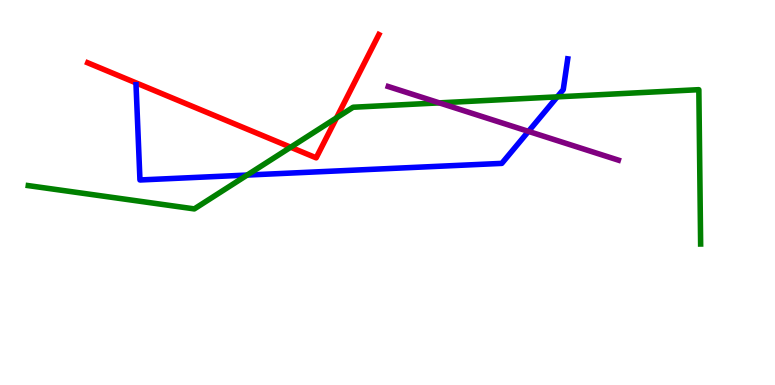[{'lines': ['blue', 'red'], 'intersections': []}, {'lines': ['green', 'red'], 'intersections': [{'x': 3.75, 'y': 6.18}, {'x': 4.34, 'y': 6.94}]}, {'lines': ['purple', 'red'], 'intersections': []}, {'lines': ['blue', 'green'], 'intersections': [{'x': 3.19, 'y': 5.45}, {'x': 7.19, 'y': 7.48}]}, {'lines': ['blue', 'purple'], 'intersections': [{'x': 6.82, 'y': 6.59}]}, {'lines': ['green', 'purple'], 'intersections': [{'x': 5.67, 'y': 7.33}]}]